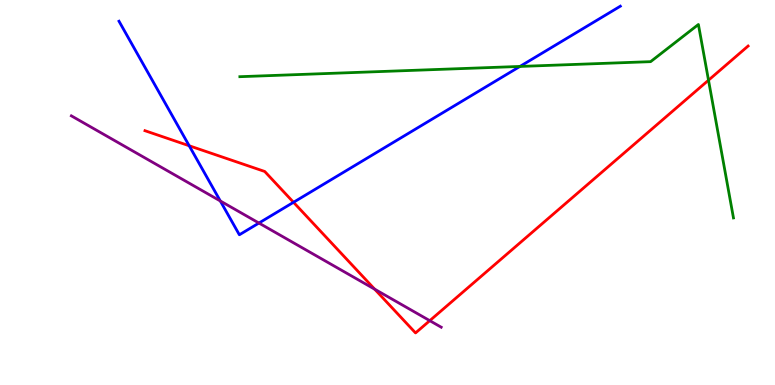[{'lines': ['blue', 'red'], 'intersections': [{'x': 2.44, 'y': 6.21}, {'x': 3.79, 'y': 4.75}]}, {'lines': ['green', 'red'], 'intersections': [{'x': 9.14, 'y': 7.92}]}, {'lines': ['purple', 'red'], 'intersections': [{'x': 4.83, 'y': 2.49}, {'x': 5.55, 'y': 1.67}]}, {'lines': ['blue', 'green'], 'intersections': [{'x': 6.71, 'y': 8.27}]}, {'lines': ['blue', 'purple'], 'intersections': [{'x': 2.84, 'y': 4.78}, {'x': 3.34, 'y': 4.21}]}, {'lines': ['green', 'purple'], 'intersections': []}]